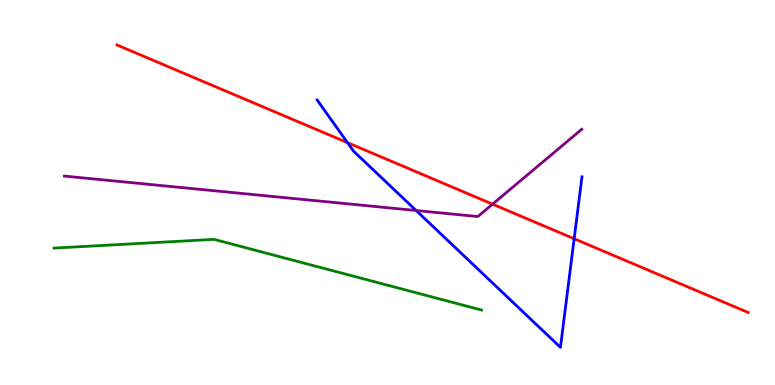[{'lines': ['blue', 'red'], 'intersections': [{'x': 4.48, 'y': 6.29}, {'x': 7.41, 'y': 3.8}]}, {'lines': ['green', 'red'], 'intersections': []}, {'lines': ['purple', 'red'], 'intersections': [{'x': 6.36, 'y': 4.7}]}, {'lines': ['blue', 'green'], 'intersections': []}, {'lines': ['blue', 'purple'], 'intersections': [{'x': 5.37, 'y': 4.53}]}, {'lines': ['green', 'purple'], 'intersections': []}]